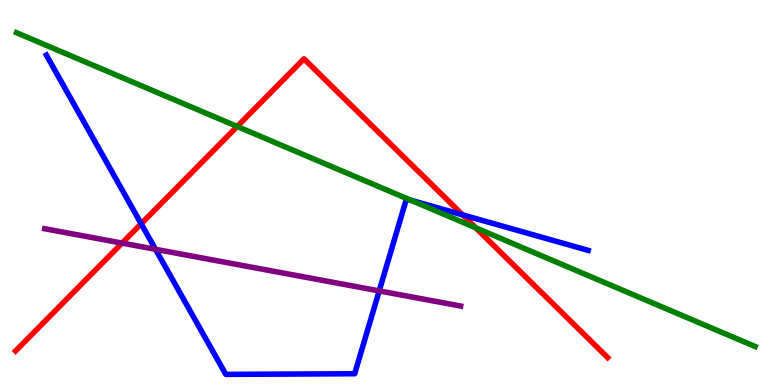[{'lines': ['blue', 'red'], 'intersections': [{'x': 1.82, 'y': 4.19}, {'x': 5.97, 'y': 4.42}]}, {'lines': ['green', 'red'], 'intersections': [{'x': 3.06, 'y': 6.72}, {'x': 6.14, 'y': 4.08}]}, {'lines': ['purple', 'red'], 'intersections': [{'x': 1.57, 'y': 3.69}]}, {'lines': ['blue', 'green'], 'intersections': [{'x': 5.3, 'y': 4.8}]}, {'lines': ['blue', 'purple'], 'intersections': [{'x': 2.01, 'y': 3.52}, {'x': 4.89, 'y': 2.44}]}, {'lines': ['green', 'purple'], 'intersections': []}]